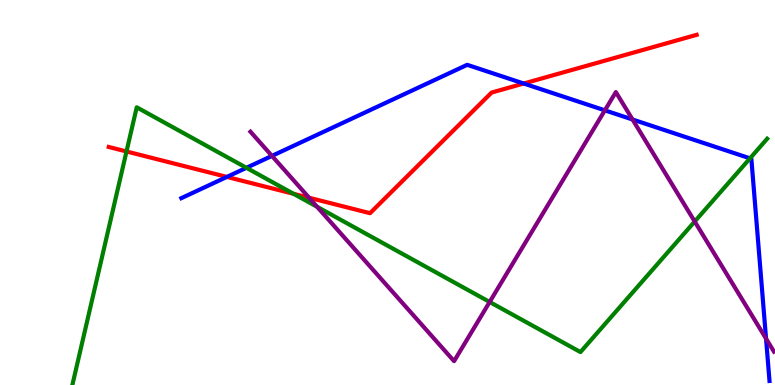[{'lines': ['blue', 'red'], 'intersections': [{'x': 2.93, 'y': 5.4}, {'x': 6.76, 'y': 7.83}]}, {'lines': ['green', 'red'], 'intersections': [{'x': 1.63, 'y': 6.07}, {'x': 3.79, 'y': 4.97}]}, {'lines': ['purple', 'red'], 'intersections': [{'x': 3.99, 'y': 4.86}]}, {'lines': ['blue', 'green'], 'intersections': [{'x': 3.18, 'y': 5.64}, {'x': 9.68, 'y': 5.89}]}, {'lines': ['blue', 'purple'], 'intersections': [{'x': 3.51, 'y': 5.95}, {'x': 7.8, 'y': 7.13}, {'x': 8.16, 'y': 6.9}, {'x': 9.88, 'y': 1.2}]}, {'lines': ['green', 'purple'], 'intersections': [{'x': 4.09, 'y': 4.63}, {'x': 6.32, 'y': 2.16}, {'x': 8.96, 'y': 4.25}]}]